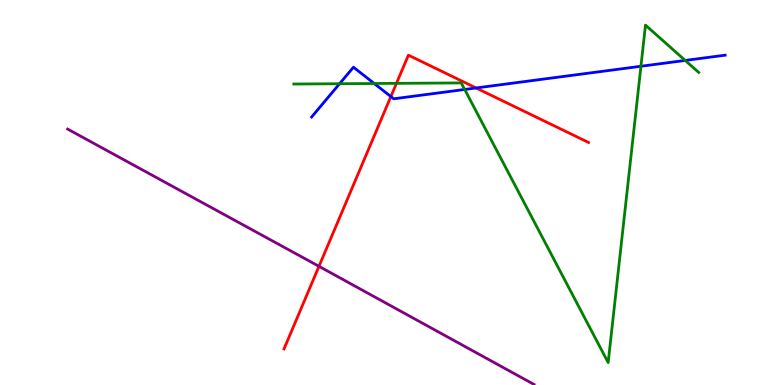[{'lines': ['blue', 'red'], 'intersections': [{'x': 5.04, 'y': 7.49}, {'x': 6.14, 'y': 7.72}]}, {'lines': ['green', 'red'], 'intersections': [{'x': 5.12, 'y': 7.84}]}, {'lines': ['purple', 'red'], 'intersections': [{'x': 4.12, 'y': 3.08}]}, {'lines': ['blue', 'green'], 'intersections': [{'x': 4.38, 'y': 7.83}, {'x': 4.83, 'y': 7.83}, {'x': 6.0, 'y': 7.68}, {'x': 8.27, 'y': 8.28}, {'x': 8.84, 'y': 8.43}]}, {'lines': ['blue', 'purple'], 'intersections': []}, {'lines': ['green', 'purple'], 'intersections': []}]